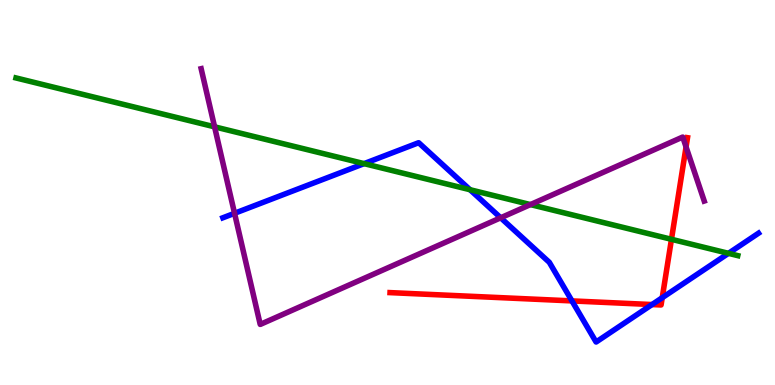[{'lines': ['blue', 'red'], 'intersections': [{'x': 7.38, 'y': 2.18}, {'x': 8.41, 'y': 2.09}, {'x': 8.54, 'y': 2.27}]}, {'lines': ['green', 'red'], 'intersections': [{'x': 8.66, 'y': 3.78}]}, {'lines': ['purple', 'red'], 'intersections': [{'x': 8.85, 'y': 6.18}]}, {'lines': ['blue', 'green'], 'intersections': [{'x': 4.7, 'y': 5.75}, {'x': 6.06, 'y': 5.07}, {'x': 9.4, 'y': 3.42}]}, {'lines': ['blue', 'purple'], 'intersections': [{'x': 3.03, 'y': 4.46}, {'x': 6.46, 'y': 4.34}]}, {'lines': ['green', 'purple'], 'intersections': [{'x': 2.77, 'y': 6.71}, {'x': 6.84, 'y': 4.69}]}]